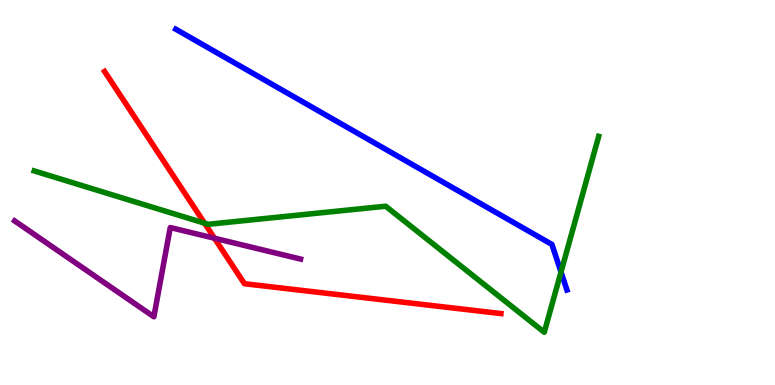[{'lines': ['blue', 'red'], 'intersections': []}, {'lines': ['green', 'red'], 'intersections': [{'x': 2.64, 'y': 4.2}]}, {'lines': ['purple', 'red'], 'intersections': [{'x': 2.77, 'y': 3.81}]}, {'lines': ['blue', 'green'], 'intersections': [{'x': 7.24, 'y': 2.94}]}, {'lines': ['blue', 'purple'], 'intersections': []}, {'lines': ['green', 'purple'], 'intersections': []}]